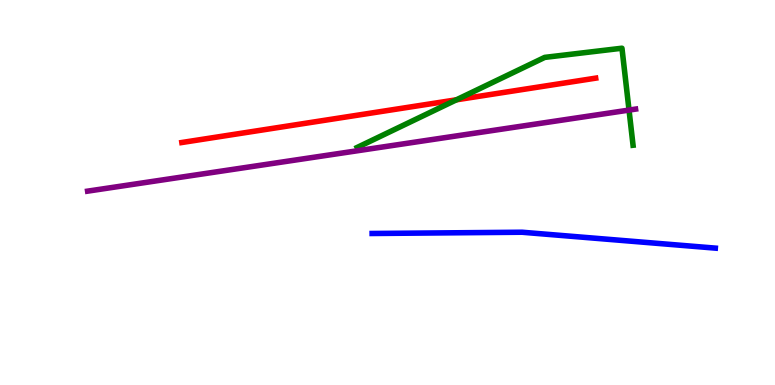[{'lines': ['blue', 'red'], 'intersections': []}, {'lines': ['green', 'red'], 'intersections': [{'x': 5.89, 'y': 7.41}]}, {'lines': ['purple', 'red'], 'intersections': []}, {'lines': ['blue', 'green'], 'intersections': []}, {'lines': ['blue', 'purple'], 'intersections': []}, {'lines': ['green', 'purple'], 'intersections': [{'x': 8.12, 'y': 7.14}]}]